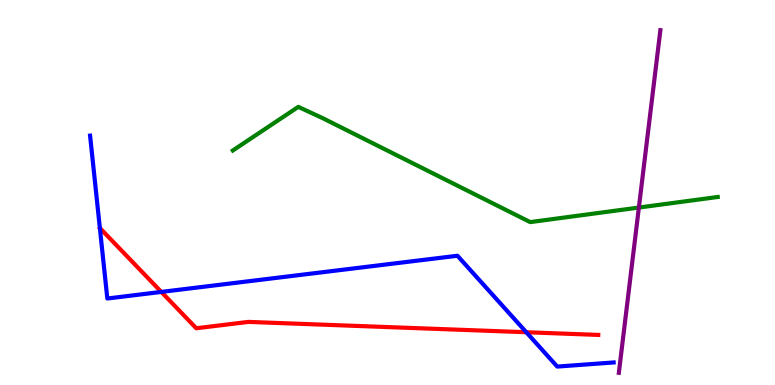[{'lines': ['blue', 'red'], 'intersections': [{'x': 2.08, 'y': 2.42}, {'x': 6.79, 'y': 1.37}]}, {'lines': ['green', 'red'], 'intersections': []}, {'lines': ['purple', 'red'], 'intersections': []}, {'lines': ['blue', 'green'], 'intersections': []}, {'lines': ['blue', 'purple'], 'intersections': []}, {'lines': ['green', 'purple'], 'intersections': [{'x': 8.24, 'y': 4.61}]}]